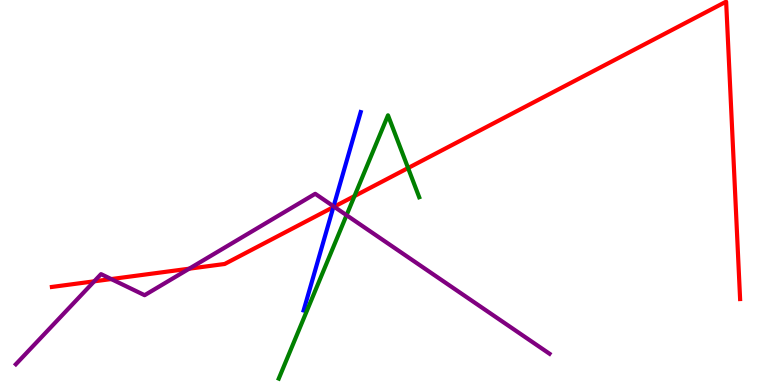[{'lines': ['blue', 'red'], 'intersections': [{'x': 4.3, 'y': 4.62}]}, {'lines': ['green', 'red'], 'intersections': [{'x': 4.57, 'y': 4.91}, {'x': 5.27, 'y': 5.64}]}, {'lines': ['purple', 'red'], 'intersections': [{'x': 1.22, 'y': 2.69}, {'x': 1.44, 'y': 2.75}, {'x': 2.44, 'y': 3.02}, {'x': 4.31, 'y': 4.63}]}, {'lines': ['blue', 'green'], 'intersections': []}, {'lines': ['blue', 'purple'], 'intersections': [{'x': 4.3, 'y': 4.64}]}, {'lines': ['green', 'purple'], 'intersections': [{'x': 4.47, 'y': 4.41}]}]